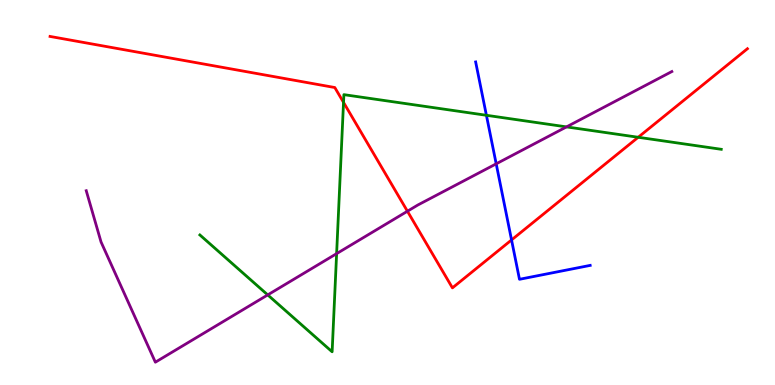[{'lines': ['blue', 'red'], 'intersections': [{'x': 6.6, 'y': 3.77}]}, {'lines': ['green', 'red'], 'intersections': [{'x': 4.43, 'y': 7.34}, {'x': 8.23, 'y': 6.43}]}, {'lines': ['purple', 'red'], 'intersections': [{'x': 5.26, 'y': 4.51}]}, {'lines': ['blue', 'green'], 'intersections': [{'x': 6.28, 'y': 7.01}]}, {'lines': ['blue', 'purple'], 'intersections': [{'x': 6.4, 'y': 5.74}]}, {'lines': ['green', 'purple'], 'intersections': [{'x': 3.45, 'y': 2.34}, {'x': 4.34, 'y': 3.41}, {'x': 7.31, 'y': 6.7}]}]